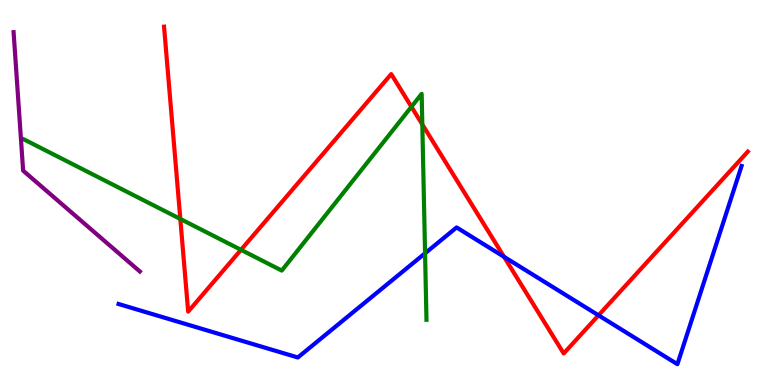[{'lines': ['blue', 'red'], 'intersections': [{'x': 6.5, 'y': 3.33}, {'x': 7.72, 'y': 1.81}]}, {'lines': ['green', 'red'], 'intersections': [{'x': 2.33, 'y': 4.31}, {'x': 3.11, 'y': 3.51}, {'x': 5.31, 'y': 7.23}, {'x': 5.45, 'y': 6.77}]}, {'lines': ['purple', 'red'], 'intersections': []}, {'lines': ['blue', 'green'], 'intersections': [{'x': 5.48, 'y': 3.42}]}, {'lines': ['blue', 'purple'], 'intersections': []}, {'lines': ['green', 'purple'], 'intersections': []}]